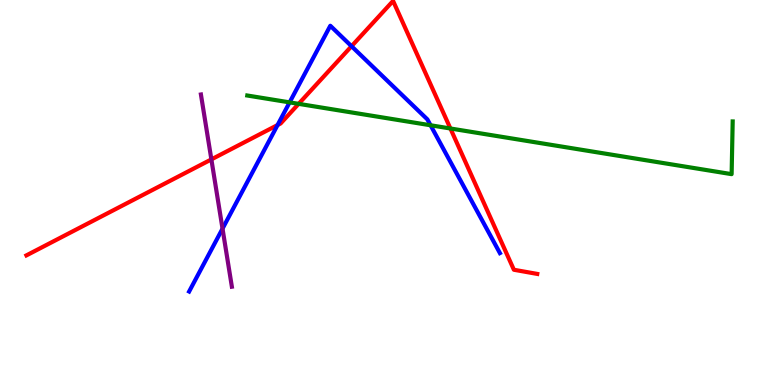[{'lines': ['blue', 'red'], 'intersections': [{'x': 3.58, 'y': 6.75}, {'x': 4.54, 'y': 8.8}]}, {'lines': ['green', 'red'], 'intersections': [{'x': 3.85, 'y': 7.3}, {'x': 5.81, 'y': 6.66}]}, {'lines': ['purple', 'red'], 'intersections': [{'x': 2.73, 'y': 5.86}]}, {'lines': ['blue', 'green'], 'intersections': [{'x': 3.74, 'y': 7.34}, {'x': 5.56, 'y': 6.75}]}, {'lines': ['blue', 'purple'], 'intersections': [{'x': 2.87, 'y': 4.06}]}, {'lines': ['green', 'purple'], 'intersections': []}]